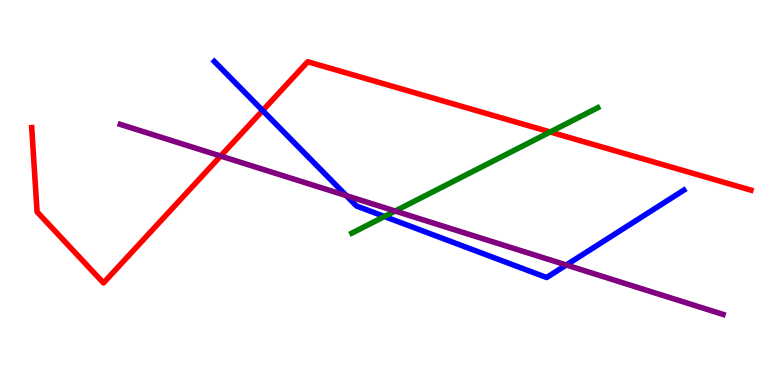[{'lines': ['blue', 'red'], 'intersections': [{'x': 3.39, 'y': 7.13}]}, {'lines': ['green', 'red'], 'intersections': [{'x': 7.1, 'y': 6.57}]}, {'lines': ['purple', 'red'], 'intersections': [{'x': 2.85, 'y': 5.95}]}, {'lines': ['blue', 'green'], 'intersections': [{'x': 4.96, 'y': 4.38}]}, {'lines': ['blue', 'purple'], 'intersections': [{'x': 4.47, 'y': 4.92}, {'x': 7.31, 'y': 3.12}]}, {'lines': ['green', 'purple'], 'intersections': [{'x': 5.1, 'y': 4.52}]}]